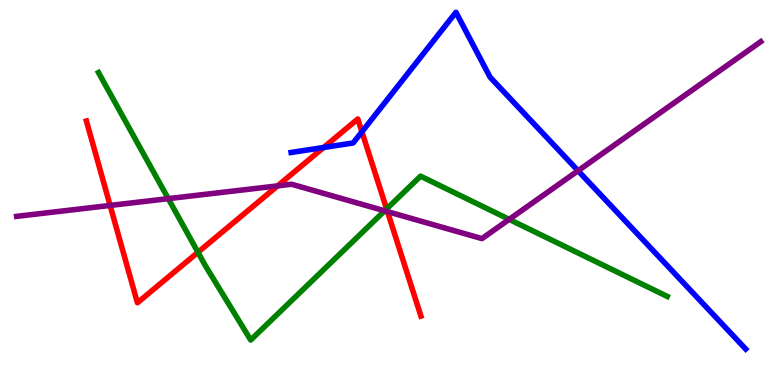[{'lines': ['blue', 'red'], 'intersections': [{'x': 4.18, 'y': 6.17}, {'x': 4.67, 'y': 6.58}]}, {'lines': ['green', 'red'], 'intersections': [{'x': 2.55, 'y': 3.45}, {'x': 4.99, 'y': 4.57}]}, {'lines': ['purple', 'red'], 'intersections': [{'x': 1.42, 'y': 4.66}, {'x': 3.58, 'y': 5.17}, {'x': 5.0, 'y': 4.5}]}, {'lines': ['blue', 'green'], 'intersections': []}, {'lines': ['blue', 'purple'], 'intersections': [{'x': 7.46, 'y': 5.57}]}, {'lines': ['green', 'purple'], 'intersections': [{'x': 2.17, 'y': 4.84}, {'x': 4.96, 'y': 4.52}, {'x': 6.57, 'y': 4.3}]}]